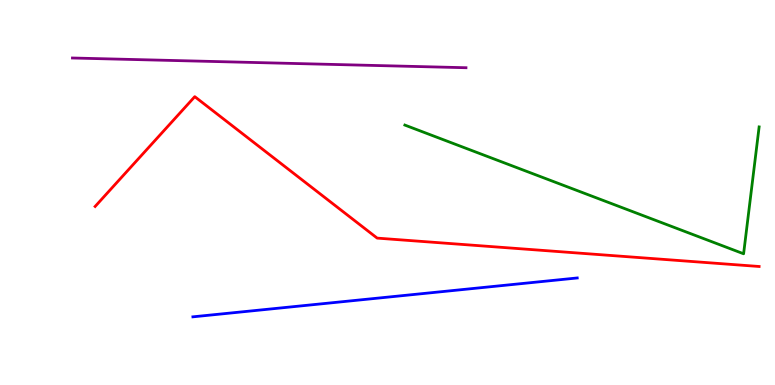[{'lines': ['blue', 'red'], 'intersections': []}, {'lines': ['green', 'red'], 'intersections': []}, {'lines': ['purple', 'red'], 'intersections': []}, {'lines': ['blue', 'green'], 'intersections': []}, {'lines': ['blue', 'purple'], 'intersections': []}, {'lines': ['green', 'purple'], 'intersections': []}]